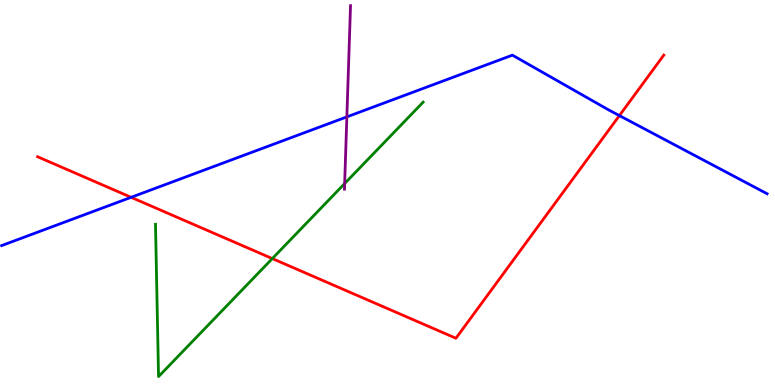[{'lines': ['blue', 'red'], 'intersections': [{'x': 1.69, 'y': 4.87}, {'x': 7.99, 'y': 7.0}]}, {'lines': ['green', 'red'], 'intersections': [{'x': 3.51, 'y': 3.28}]}, {'lines': ['purple', 'red'], 'intersections': []}, {'lines': ['blue', 'green'], 'intersections': []}, {'lines': ['blue', 'purple'], 'intersections': [{'x': 4.48, 'y': 6.96}]}, {'lines': ['green', 'purple'], 'intersections': [{'x': 4.45, 'y': 5.23}]}]